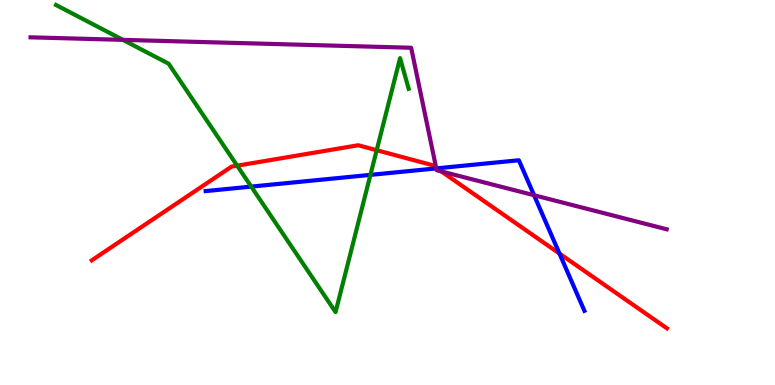[{'lines': ['blue', 'red'], 'intersections': [{'x': 5.64, 'y': 5.63}, {'x': 7.22, 'y': 3.41}]}, {'lines': ['green', 'red'], 'intersections': [{'x': 3.06, 'y': 5.7}, {'x': 4.86, 'y': 6.1}]}, {'lines': ['purple', 'red'], 'intersections': [{'x': 5.63, 'y': 5.64}, {'x': 5.69, 'y': 5.55}]}, {'lines': ['blue', 'green'], 'intersections': [{'x': 3.24, 'y': 5.15}, {'x': 4.78, 'y': 5.46}]}, {'lines': ['blue', 'purple'], 'intersections': [{'x': 5.63, 'y': 5.63}, {'x': 6.89, 'y': 4.93}]}, {'lines': ['green', 'purple'], 'intersections': [{'x': 1.59, 'y': 8.96}]}]